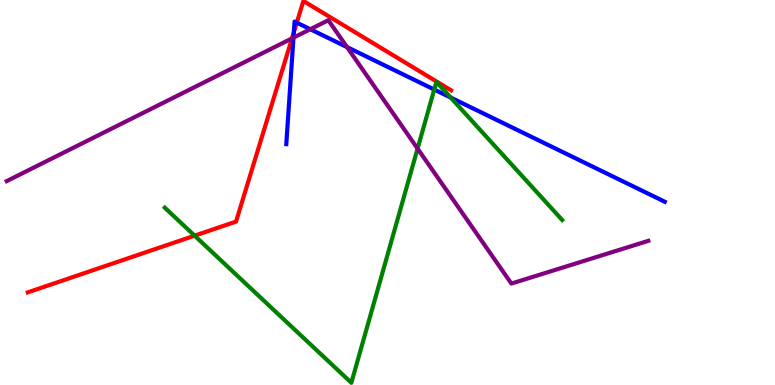[{'lines': ['blue', 'red'], 'intersections': [{'x': 3.79, 'y': 9.16}, {'x': 3.83, 'y': 9.41}]}, {'lines': ['green', 'red'], 'intersections': [{'x': 2.51, 'y': 3.88}]}, {'lines': ['purple', 'red'], 'intersections': [{'x': 3.77, 'y': 9.0}]}, {'lines': ['blue', 'green'], 'intersections': [{'x': 5.6, 'y': 7.67}, {'x': 5.81, 'y': 7.47}]}, {'lines': ['blue', 'purple'], 'intersections': [{'x': 3.79, 'y': 9.02}, {'x': 4.0, 'y': 9.24}, {'x': 4.48, 'y': 8.78}]}, {'lines': ['green', 'purple'], 'intersections': [{'x': 5.39, 'y': 6.14}]}]